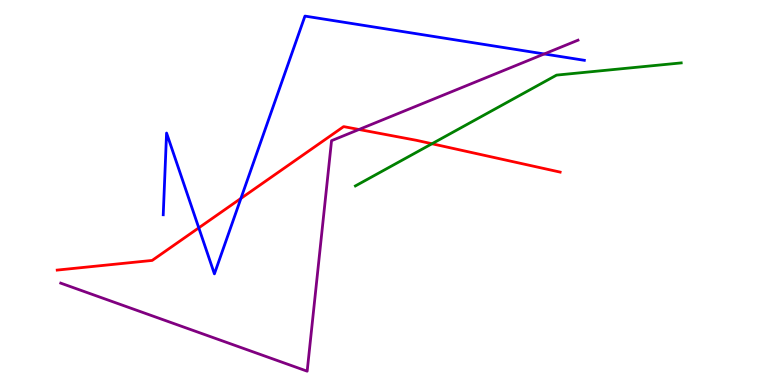[{'lines': ['blue', 'red'], 'intersections': [{'x': 2.56, 'y': 4.08}, {'x': 3.11, 'y': 4.85}]}, {'lines': ['green', 'red'], 'intersections': [{'x': 5.57, 'y': 6.27}]}, {'lines': ['purple', 'red'], 'intersections': [{'x': 4.63, 'y': 6.64}]}, {'lines': ['blue', 'green'], 'intersections': []}, {'lines': ['blue', 'purple'], 'intersections': [{'x': 7.02, 'y': 8.6}]}, {'lines': ['green', 'purple'], 'intersections': []}]